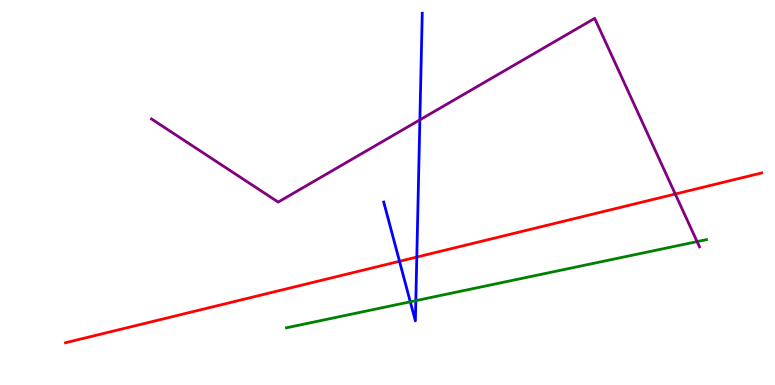[{'lines': ['blue', 'red'], 'intersections': [{'x': 5.15, 'y': 3.21}, {'x': 5.38, 'y': 3.32}]}, {'lines': ['green', 'red'], 'intersections': []}, {'lines': ['purple', 'red'], 'intersections': [{'x': 8.71, 'y': 4.96}]}, {'lines': ['blue', 'green'], 'intersections': [{'x': 5.29, 'y': 2.16}, {'x': 5.37, 'y': 2.19}]}, {'lines': ['blue', 'purple'], 'intersections': [{'x': 5.42, 'y': 6.89}]}, {'lines': ['green', 'purple'], 'intersections': [{'x': 8.99, 'y': 3.72}]}]